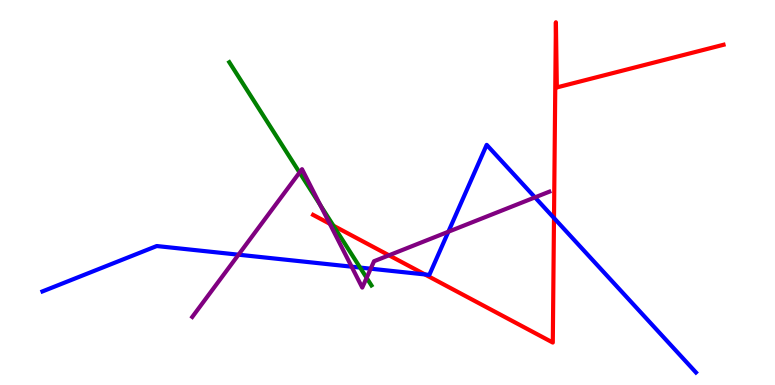[{'lines': ['blue', 'red'], 'intersections': [{'x': 5.48, 'y': 2.87}, {'x': 7.15, 'y': 4.34}]}, {'lines': ['green', 'red'], 'intersections': [{'x': 4.3, 'y': 4.14}]}, {'lines': ['purple', 'red'], 'intersections': [{'x': 4.26, 'y': 4.19}, {'x': 5.02, 'y': 3.37}]}, {'lines': ['blue', 'green'], 'intersections': [{'x': 4.65, 'y': 3.05}]}, {'lines': ['blue', 'purple'], 'intersections': [{'x': 3.08, 'y': 3.38}, {'x': 4.54, 'y': 3.07}, {'x': 4.78, 'y': 3.02}, {'x': 5.79, 'y': 3.98}, {'x': 6.9, 'y': 4.87}]}, {'lines': ['green', 'purple'], 'intersections': [{'x': 3.87, 'y': 5.52}, {'x': 4.13, 'y': 4.68}, {'x': 4.73, 'y': 2.78}]}]